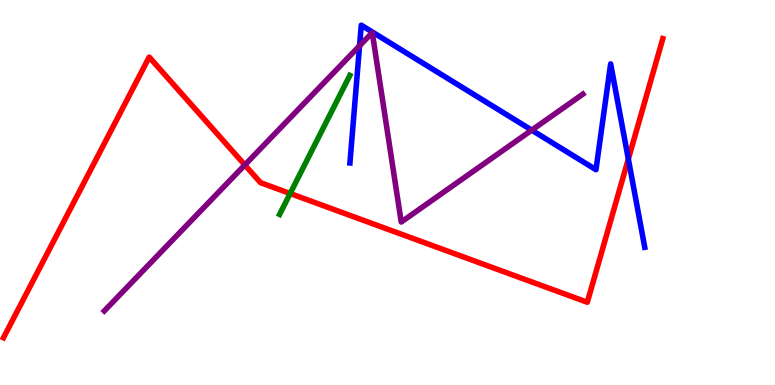[{'lines': ['blue', 'red'], 'intersections': [{'x': 8.11, 'y': 5.87}]}, {'lines': ['green', 'red'], 'intersections': [{'x': 3.74, 'y': 4.97}]}, {'lines': ['purple', 'red'], 'intersections': [{'x': 3.16, 'y': 5.72}]}, {'lines': ['blue', 'green'], 'intersections': []}, {'lines': ['blue', 'purple'], 'intersections': [{'x': 4.64, 'y': 8.81}, {'x': 6.86, 'y': 6.62}]}, {'lines': ['green', 'purple'], 'intersections': []}]